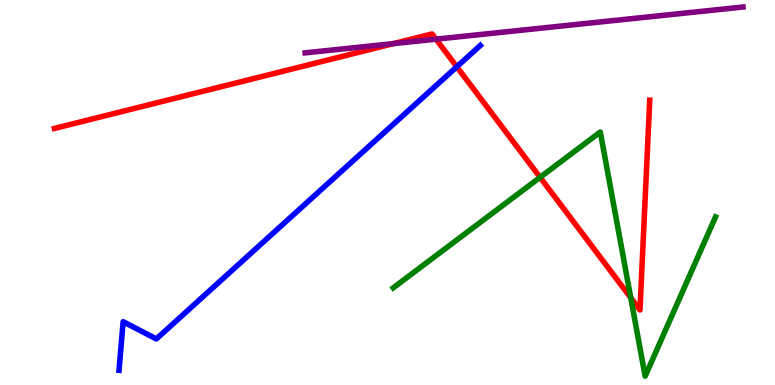[{'lines': ['blue', 'red'], 'intersections': [{'x': 5.89, 'y': 8.27}]}, {'lines': ['green', 'red'], 'intersections': [{'x': 6.97, 'y': 5.39}, {'x': 8.14, 'y': 2.27}]}, {'lines': ['purple', 'red'], 'intersections': [{'x': 5.07, 'y': 8.87}, {'x': 5.63, 'y': 8.98}]}, {'lines': ['blue', 'green'], 'intersections': []}, {'lines': ['blue', 'purple'], 'intersections': []}, {'lines': ['green', 'purple'], 'intersections': []}]